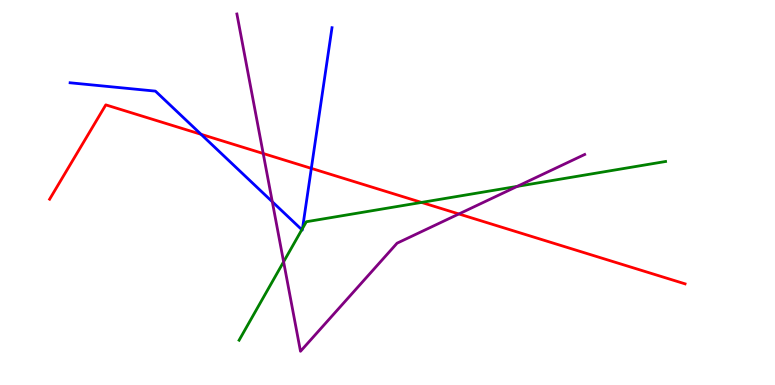[{'lines': ['blue', 'red'], 'intersections': [{'x': 2.59, 'y': 6.51}, {'x': 4.02, 'y': 5.63}]}, {'lines': ['green', 'red'], 'intersections': [{'x': 5.44, 'y': 4.74}]}, {'lines': ['purple', 'red'], 'intersections': [{'x': 3.4, 'y': 6.01}, {'x': 5.92, 'y': 4.44}]}, {'lines': ['blue', 'green'], 'intersections': [{'x': 3.89, 'y': 4.03}, {'x': 3.9, 'y': 4.06}]}, {'lines': ['blue', 'purple'], 'intersections': [{'x': 3.51, 'y': 4.76}]}, {'lines': ['green', 'purple'], 'intersections': [{'x': 3.66, 'y': 3.2}, {'x': 6.67, 'y': 5.16}]}]